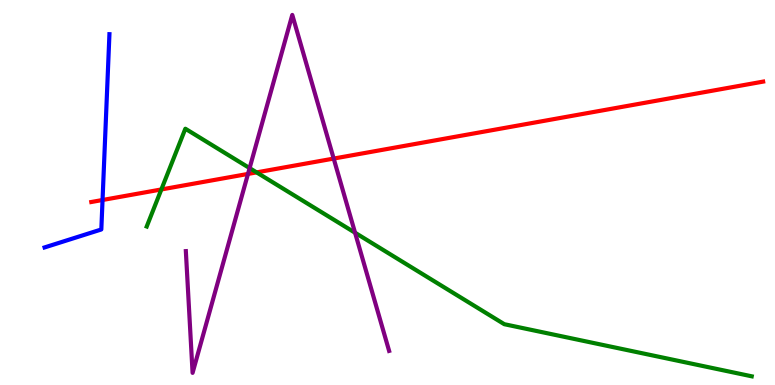[{'lines': ['blue', 'red'], 'intersections': [{'x': 1.32, 'y': 4.81}]}, {'lines': ['green', 'red'], 'intersections': [{'x': 2.08, 'y': 5.08}, {'x': 3.31, 'y': 5.52}]}, {'lines': ['purple', 'red'], 'intersections': [{'x': 3.2, 'y': 5.48}, {'x': 4.31, 'y': 5.88}]}, {'lines': ['blue', 'green'], 'intersections': []}, {'lines': ['blue', 'purple'], 'intersections': []}, {'lines': ['green', 'purple'], 'intersections': [{'x': 3.22, 'y': 5.63}, {'x': 4.58, 'y': 3.96}]}]